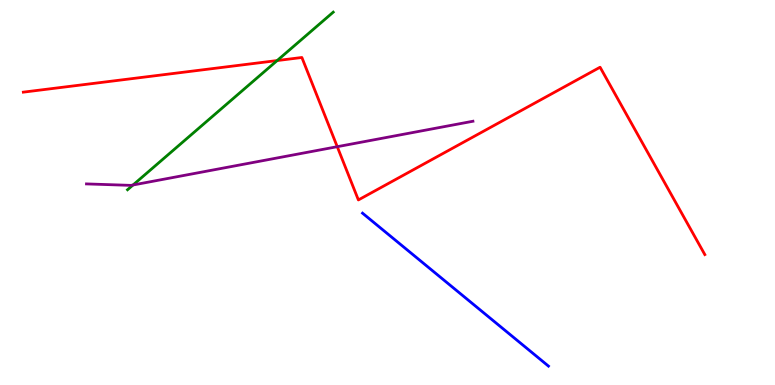[{'lines': ['blue', 'red'], 'intersections': []}, {'lines': ['green', 'red'], 'intersections': [{'x': 3.58, 'y': 8.43}]}, {'lines': ['purple', 'red'], 'intersections': [{'x': 4.35, 'y': 6.19}]}, {'lines': ['blue', 'green'], 'intersections': []}, {'lines': ['blue', 'purple'], 'intersections': []}, {'lines': ['green', 'purple'], 'intersections': [{'x': 1.72, 'y': 5.2}]}]